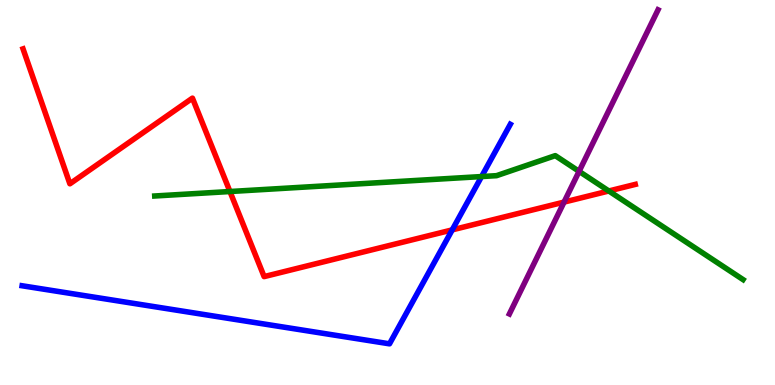[{'lines': ['blue', 'red'], 'intersections': [{'x': 5.84, 'y': 4.03}]}, {'lines': ['green', 'red'], 'intersections': [{'x': 2.97, 'y': 5.03}, {'x': 7.86, 'y': 5.04}]}, {'lines': ['purple', 'red'], 'intersections': [{'x': 7.28, 'y': 4.75}]}, {'lines': ['blue', 'green'], 'intersections': [{'x': 6.21, 'y': 5.41}]}, {'lines': ['blue', 'purple'], 'intersections': []}, {'lines': ['green', 'purple'], 'intersections': [{'x': 7.47, 'y': 5.55}]}]